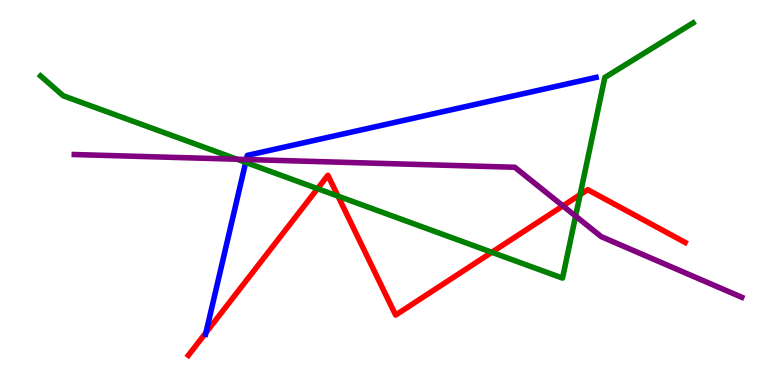[{'lines': ['blue', 'red'], 'intersections': [{'x': 2.66, 'y': 1.36}]}, {'lines': ['green', 'red'], 'intersections': [{'x': 4.1, 'y': 5.1}, {'x': 4.36, 'y': 4.91}, {'x': 6.35, 'y': 3.45}, {'x': 7.49, 'y': 4.94}]}, {'lines': ['purple', 'red'], 'intersections': [{'x': 7.26, 'y': 4.65}]}, {'lines': ['blue', 'green'], 'intersections': [{'x': 3.17, 'y': 5.78}]}, {'lines': ['blue', 'purple'], 'intersections': [{'x': 3.18, 'y': 5.86}]}, {'lines': ['green', 'purple'], 'intersections': [{'x': 3.06, 'y': 5.86}, {'x': 7.43, 'y': 4.39}]}]